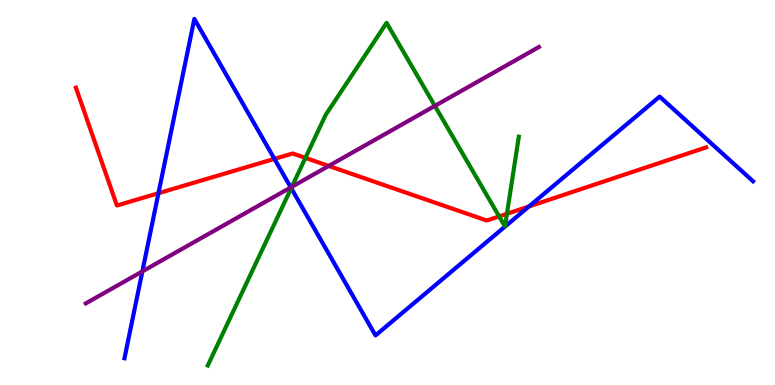[{'lines': ['blue', 'red'], 'intersections': [{'x': 2.04, 'y': 4.98}, {'x': 3.54, 'y': 5.87}, {'x': 6.83, 'y': 4.64}]}, {'lines': ['green', 'red'], 'intersections': [{'x': 3.94, 'y': 5.9}, {'x': 6.44, 'y': 4.38}, {'x': 6.54, 'y': 4.45}]}, {'lines': ['purple', 'red'], 'intersections': [{'x': 4.24, 'y': 5.69}]}, {'lines': ['blue', 'green'], 'intersections': [{'x': 3.76, 'y': 5.11}]}, {'lines': ['blue', 'purple'], 'intersections': [{'x': 1.84, 'y': 2.95}, {'x': 3.75, 'y': 5.13}]}, {'lines': ['green', 'purple'], 'intersections': [{'x': 3.77, 'y': 5.15}, {'x': 5.61, 'y': 7.25}]}]